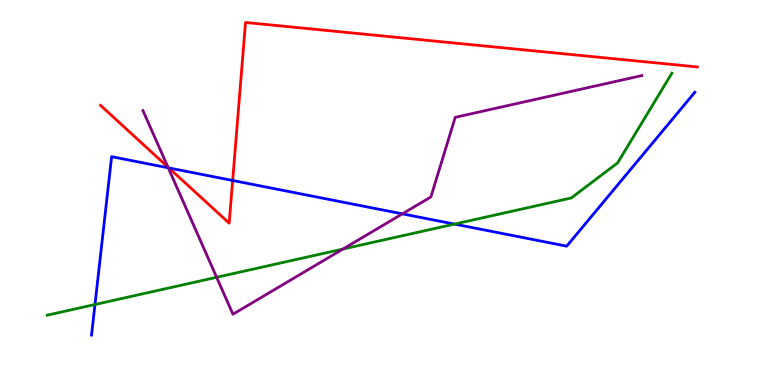[{'lines': ['blue', 'red'], 'intersections': [{'x': 2.18, 'y': 5.64}, {'x': 3.0, 'y': 5.31}]}, {'lines': ['green', 'red'], 'intersections': []}, {'lines': ['purple', 'red'], 'intersections': [{'x': 2.17, 'y': 5.66}]}, {'lines': ['blue', 'green'], 'intersections': [{'x': 1.23, 'y': 2.09}, {'x': 5.86, 'y': 4.18}]}, {'lines': ['blue', 'purple'], 'intersections': [{'x': 2.17, 'y': 5.64}, {'x': 5.19, 'y': 4.45}]}, {'lines': ['green', 'purple'], 'intersections': [{'x': 2.8, 'y': 2.8}, {'x': 4.43, 'y': 3.53}]}]